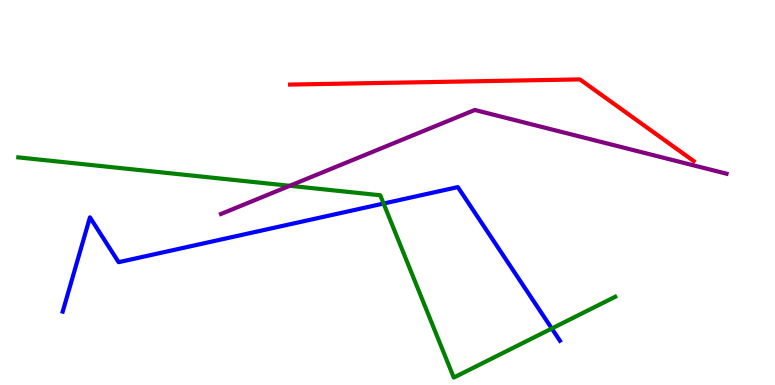[{'lines': ['blue', 'red'], 'intersections': []}, {'lines': ['green', 'red'], 'intersections': []}, {'lines': ['purple', 'red'], 'intersections': []}, {'lines': ['blue', 'green'], 'intersections': [{'x': 4.95, 'y': 4.71}, {'x': 7.12, 'y': 1.47}]}, {'lines': ['blue', 'purple'], 'intersections': []}, {'lines': ['green', 'purple'], 'intersections': [{'x': 3.74, 'y': 5.17}]}]